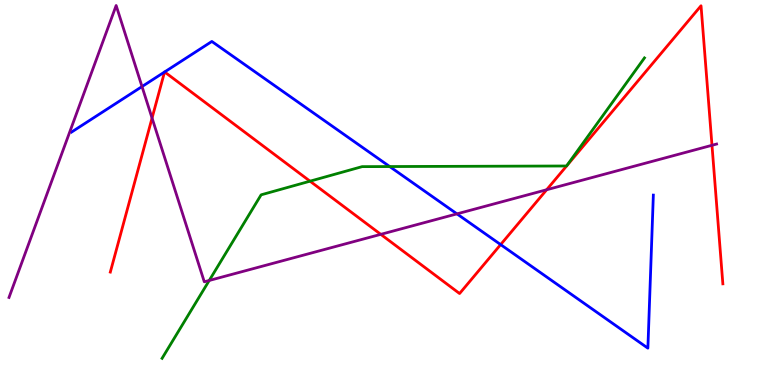[{'lines': ['blue', 'red'], 'intersections': [{'x': 2.12, 'y': 8.13}, {'x': 2.12, 'y': 8.13}, {'x': 6.46, 'y': 3.65}]}, {'lines': ['green', 'red'], 'intersections': [{'x': 4.0, 'y': 5.29}]}, {'lines': ['purple', 'red'], 'intersections': [{'x': 1.96, 'y': 6.93}, {'x': 4.91, 'y': 3.91}, {'x': 7.05, 'y': 5.07}, {'x': 9.19, 'y': 6.23}]}, {'lines': ['blue', 'green'], 'intersections': [{'x': 5.03, 'y': 5.67}]}, {'lines': ['blue', 'purple'], 'intersections': [{'x': 1.83, 'y': 7.75}, {'x': 5.9, 'y': 4.45}]}, {'lines': ['green', 'purple'], 'intersections': [{'x': 2.7, 'y': 2.72}]}]